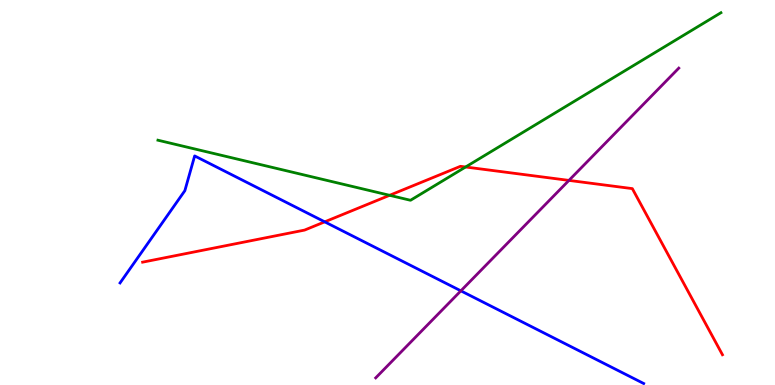[{'lines': ['blue', 'red'], 'intersections': [{'x': 4.19, 'y': 4.24}]}, {'lines': ['green', 'red'], 'intersections': [{'x': 5.03, 'y': 4.93}, {'x': 6.01, 'y': 5.66}]}, {'lines': ['purple', 'red'], 'intersections': [{'x': 7.34, 'y': 5.31}]}, {'lines': ['blue', 'green'], 'intersections': []}, {'lines': ['blue', 'purple'], 'intersections': [{'x': 5.95, 'y': 2.45}]}, {'lines': ['green', 'purple'], 'intersections': []}]